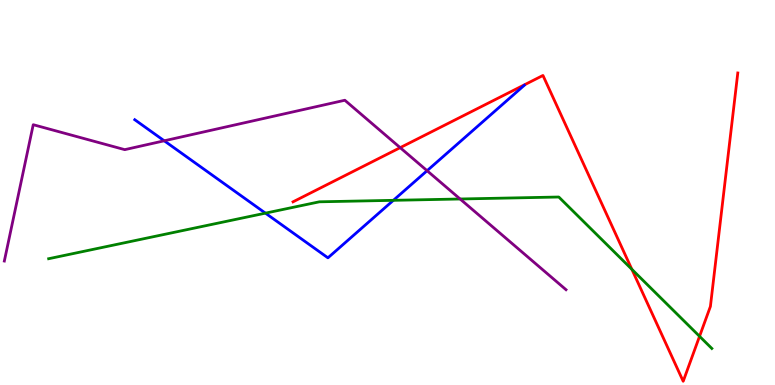[{'lines': ['blue', 'red'], 'intersections': []}, {'lines': ['green', 'red'], 'intersections': [{'x': 8.15, 'y': 3.0}, {'x': 9.03, 'y': 1.26}]}, {'lines': ['purple', 'red'], 'intersections': [{'x': 5.16, 'y': 6.16}]}, {'lines': ['blue', 'green'], 'intersections': [{'x': 3.42, 'y': 4.46}, {'x': 5.08, 'y': 4.8}]}, {'lines': ['blue', 'purple'], 'intersections': [{'x': 2.12, 'y': 6.34}, {'x': 5.51, 'y': 5.57}]}, {'lines': ['green', 'purple'], 'intersections': [{'x': 5.94, 'y': 4.83}]}]